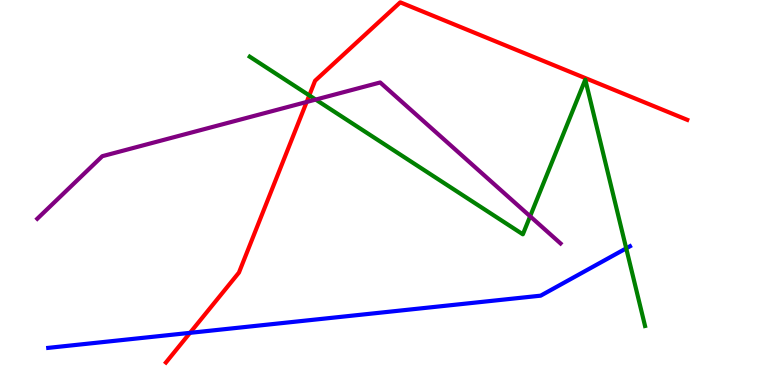[{'lines': ['blue', 'red'], 'intersections': [{'x': 2.45, 'y': 1.35}]}, {'lines': ['green', 'red'], 'intersections': [{'x': 3.99, 'y': 7.52}]}, {'lines': ['purple', 'red'], 'intersections': [{'x': 3.96, 'y': 7.35}]}, {'lines': ['blue', 'green'], 'intersections': [{'x': 8.08, 'y': 3.55}]}, {'lines': ['blue', 'purple'], 'intersections': []}, {'lines': ['green', 'purple'], 'intersections': [{'x': 4.07, 'y': 7.41}, {'x': 6.84, 'y': 4.38}]}]